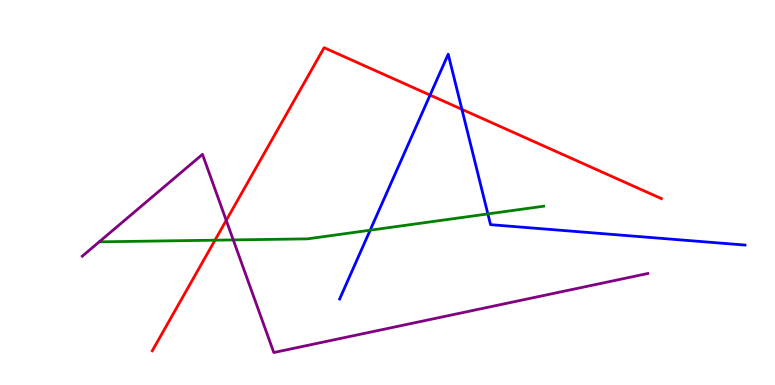[{'lines': ['blue', 'red'], 'intersections': [{'x': 5.55, 'y': 7.53}, {'x': 5.96, 'y': 7.16}]}, {'lines': ['green', 'red'], 'intersections': [{'x': 2.77, 'y': 3.76}]}, {'lines': ['purple', 'red'], 'intersections': [{'x': 2.92, 'y': 4.28}]}, {'lines': ['blue', 'green'], 'intersections': [{'x': 4.78, 'y': 4.02}, {'x': 6.3, 'y': 4.44}]}, {'lines': ['blue', 'purple'], 'intersections': []}, {'lines': ['green', 'purple'], 'intersections': [{'x': 3.01, 'y': 3.77}]}]